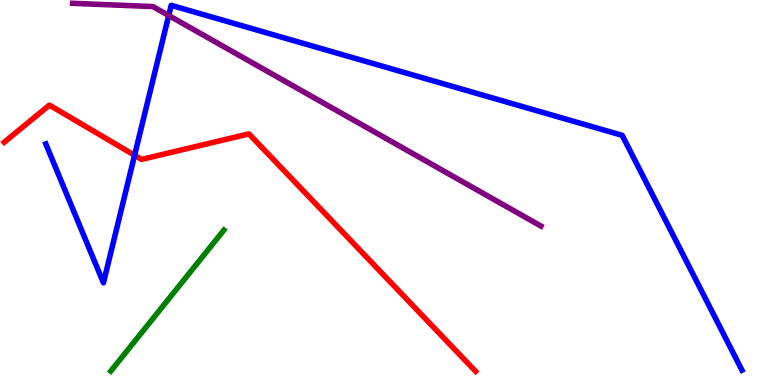[{'lines': ['blue', 'red'], 'intersections': [{'x': 1.74, 'y': 5.97}]}, {'lines': ['green', 'red'], 'intersections': []}, {'lines': ['purple', 'red'], 'intersections': []}, {'lines': ['blue', 'green'], 'intersections': []}, {'lines': ['blue', 'purple'], 'intersections': [{'x': 2.18, 'y': 9.6}]}, {'lines': ['green', 'purple'], 'intersections': []}]